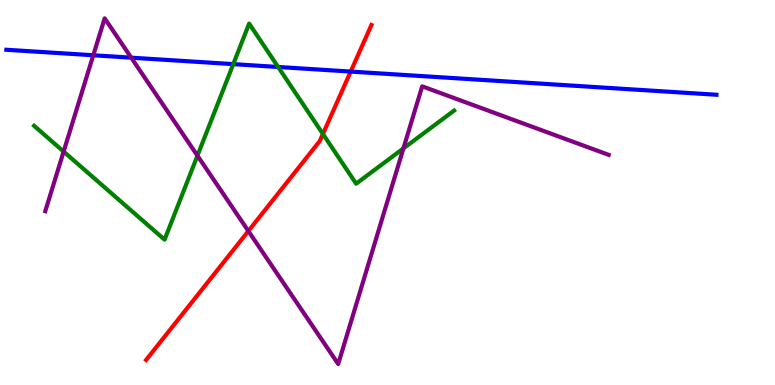[{'lines': ['blue', 'red'], 'intersections': [{'x': 4.53, 'y': 8.14}]}, {'lines': ['green', 'red'], 'intersections': [{'x': 4.17, 'y': 6.52}]}, {'lines': ['purple', 'red'], 'intersections': [{'x': 3.2, 'y': 4.0}]}, {'lines': ['blue', 'green'], 'intersections': [{'x': 3.01, 'y': 8.33}, {'x': 3.59, 'y': 8.26}]}, {'lines': ['blue', 'purple'], 'intersections': [{'x': 1.2, 'y': 8.56}, {'x': 1.69, 'y': 8.5}]}, {'lines': ['green', 'purple'], 'intersections': [{'x': 0.821, 'y': 6.06}, {'x': 2.55, 'y': 5.96}, {'x': 5.21, 'y': 6.15}]}]